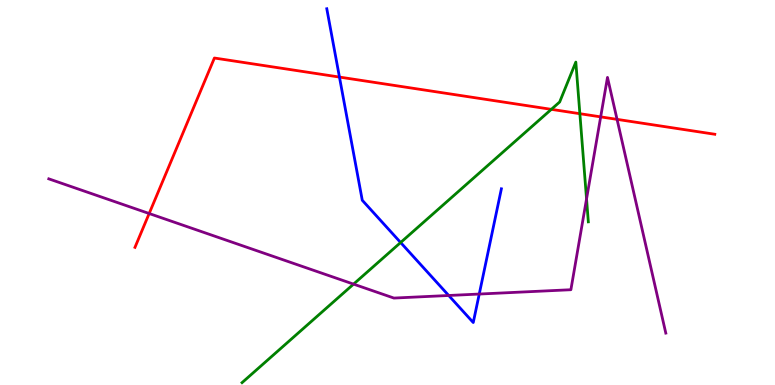[{'lines': ['blue', 'red'], 'intersections': [{'x': 4.38, 'y': 8.0}]}, {'lines': ['green', 'red'], 'intersections': [{'x': 7.11, 'y': 7.16}, {'x': 7.48, 'y': 7.05}]}, {'lines': ['purple', 'red'], 'intersections': [{'x': 1.92, 'y': 4.45}, {'x': 7.75, 'y': 6.96}, {'x': 7.96, 'y': 6.9}]}, {'lines': ['blue', 'green'], 'intersections': [{'x': 5.17, 'y': 3.7}]}, {'lines': ['blue', 'purple'], 'intersections': [{'x': 5.79, 'y': 2.33}, {'x': 6.18, 'y': 2.36}]}, {'lines': ['green', 'purple'], 'intersections': [{'x': 4.56, 'y': 2.62}, {'x': 7.57, 'y': 4.83}]}]